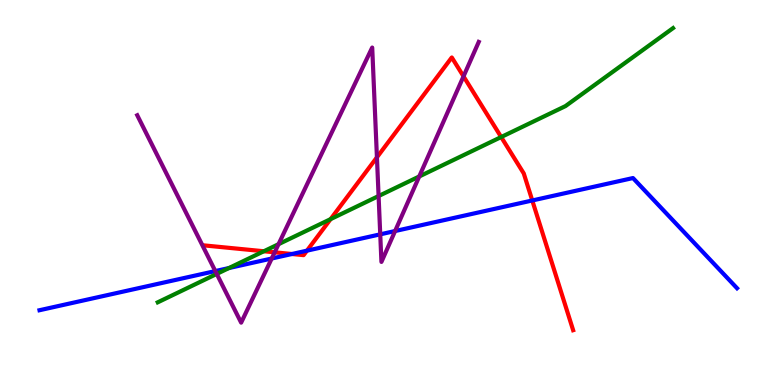[{'lines': ['blue', 'red'], 'intersections': [{'x': 3.77, 'y': 3.4}, {'x': 3.96, 'y': 3.49}, {'x': 6.87, 'y': 4.79}]}, {'lines': ['green', 'red'], 'intersections': [{'x': 3.4, 'y': 3.47}, {'x': 4.27, 'y': 4.31}, {'x': 6.47, 'y': 6.44}]}, {'lines': ['purple', 'red'], 'intersections': [{'x': 3.54, 'y': 3.45}, {'x': 4.86, 'y': 5.91}, {'x': 5.98, 'y': 8.02}]}, {'lines': ['blue', 'green'], 'intersections': [{'x': 2.95, 'y': 3.04}]}, {'lines': ['blue', 'purple'], 'intersections': [{'x': 2.78, 'y': 2.96}, {'x': 3.51, 'y': 3.29}, {'x': 4.91, 'y': 3.91}, {'x': 5.1, 'y': 4.0}]}, {'lines': ['green', 'purple'], 'intersections': [{'x': 2.8, 'y': 2.89}, {'x': 3.59, 'y': 3.66}, {'x': 4.89, 'y': 4.91}, {'x': 5.41, 'y': 5.42}]}]